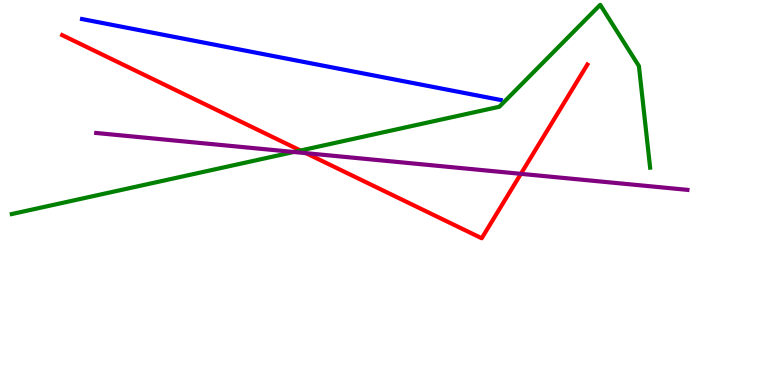[{'lines': ['blue', 'red'], 'intersections': []}, {'lines': ['green', 'red'], 'intersections': [{'x': 3.88, 'y': 6.09}]}, {'lines': ['purple', 'red'], 'intersections': [{'x': 3.95, 'y': 6.02}, {'x': 6.72, 'y': 5.48}]}, {'lines': ['blue', 'green'], 'intersections': []}, {'lines': ['blue', 'purple'], 'intersections': []}, {'lines': ['green', 'purple'], 'intersections': [{'x': 3.79, 'y': 6.05}]}]